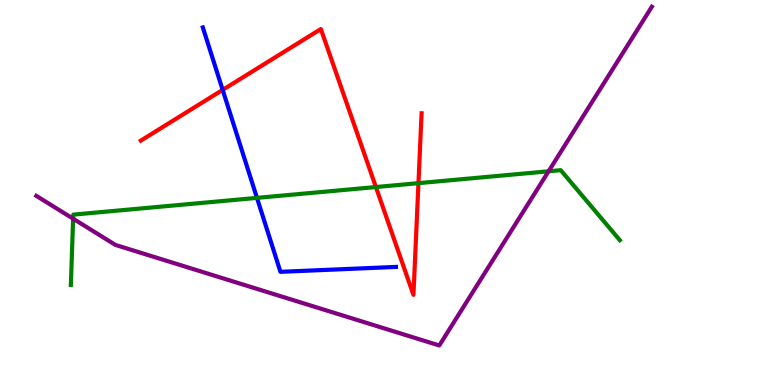[{'lines': ['blue', 'red'], 'intersections': [{'x': 2.87, 'y': 7.67}]}, {'lines': ['green', 'red'], 'intersections': [{'x': 4.85, 'y': 5.14}, {'x': 5.4, 'y': 5.24}]}, {'lines': ['purple', 'red'], 'intersections': []}, {'lines': ['blue', 'green'], 'intersections': [{'x': 3.32, 'y': 4.86}]}, {'lines': ['blue', 'purple'], 'intersections': []}, {'lines': ['green', 'purple'], 'intersections': [{'x': 0.944, 'y': 4.32}, {'x': 7.08, 'y': 5.55}]}]